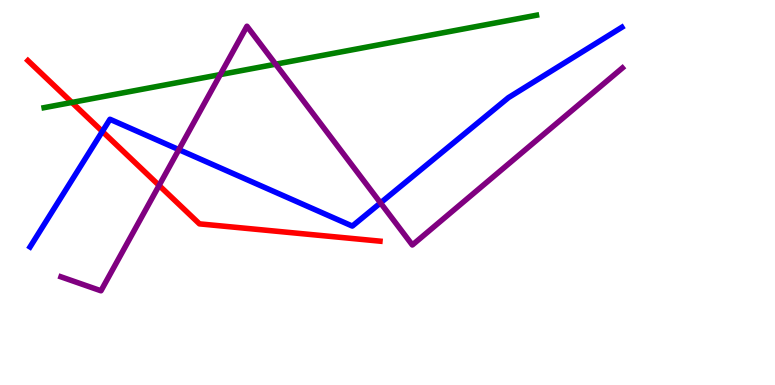[{'lines': ['blue', 'red'], 'intersections': [{'x': 1.32, 'y': 6.59}]}, {'lines': ['green', 'red'], 'intersections': [{'x': 0.927, 'y': 7.34}]}, {'lines': ['purple', 'red'], 'intersections': [{'x': 2.05, 'y': 5.18}]}, {'lines': ['blue', 'green'], 'intersections': []}, {'lines': ['blue', 'purple'], 'intersections': [{'x': 2.31, 'y': 6.11}, {'x': 4.91, 'y': 4.73}]}, {'lines': ['green', 'purple'], 'intersections': [{'x': 2.84, 'y': 8.06}, {'x': 3.56, 'y': 8.33}]}]